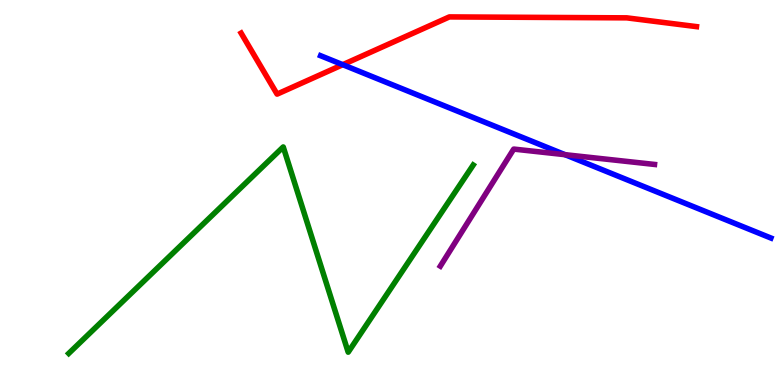[{'lines': ['blue', 'red'], 'intersections': [{'x': 4.42, 'y': 8.32}]}, {'lines': ['green', 'red'], 'intersections': []}, {'lines': ['purple', 'red'], 'intersections': []}, {'lines': ['blue', 'green'], 'intersections': []}, {'lines': ['blue', 'purple'], 'intersections': [{'x': 7.29, 'y': 5.98}]}, {'lines': ['green', 'purple'], 'intersections': []}]